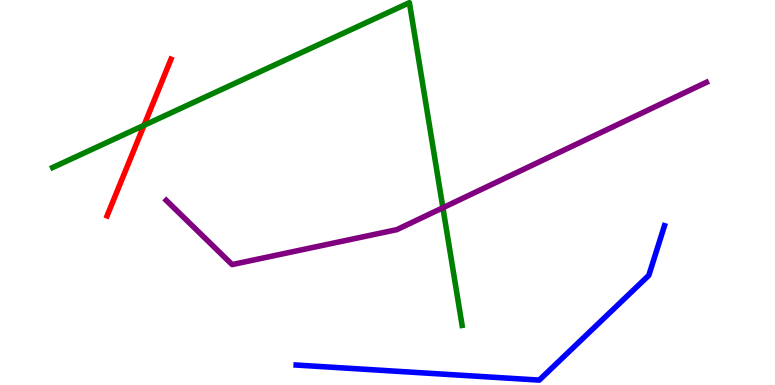[{'lines': ['blue', 'red'], 'intersections': []}, {'lines': ['green', 'red'], 'intersections': [{'x': 1.86, 'y': 6.75}]}, {'lines': ['purple', 'red'], 'intersections': []}, {'lines': ['blue', 'green'], 'intersections': []}, {'lines': ['blue', 'purple'], 'intersections': []}, {'lines': ['green', 'purple'], 'intersections': [{'x': 5.71, 'y': 4.6}]}]